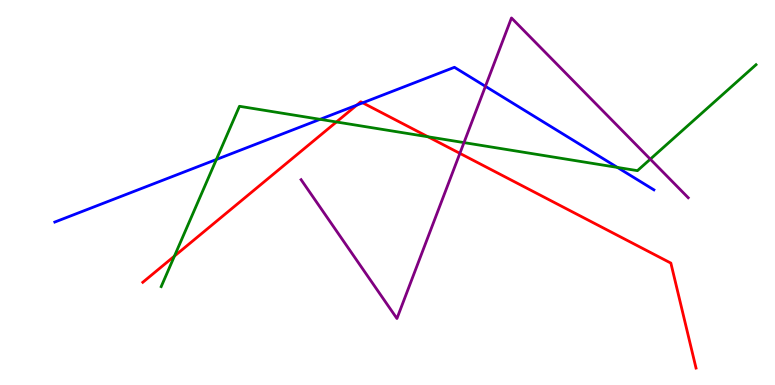[{'lines': ['blue', 'red'], 'intersections': [{'x': 4.6, 'y': 7.27}, {'x': 4.68, 'y': 7.33}]}, {'lines': ['green', 'red'], 'intersections': [{'x': 2.25, 'y': 3.35}, {'x': 4.34, 'y': 6.83}, {'x': 5.52, 'y': 6.45}]}, {'lines': ['purple', 'red'], 'intersections': [{'x': 5.93, 'y': 6.02}]}, {'lines': ['blue', 'green'], 'intersections': [{'x': 2.79, 'y': 5.86}, {'x': 4.13, 'y': 6.9}, {'x': 7.97, 'y': 5.65}]}, {'lines': ['blue', 'purple'], 'intersections': [{'x': 6.26, 'y': 7.76}]}, {'lines': ['green', 'purple'], 'intersections': [{'x': 5.99, 'y': 6.3}, {'x': 8.39, 'y': 5.87}]}]